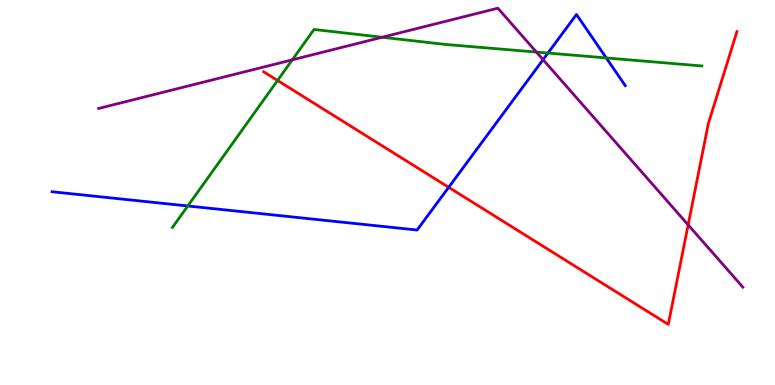[{'lines': ['blue', 'red'], 'intersections': [{'x': 5.79, 'y': 5.13}]}, {'lines': ['green', 'red'], 'intersections': [{'x': 3.58, 'y': 7.91}]}, {'lines': ['purple', 'red'], 'intersections': [{'x': 8.88, 'y': 4.16}]}, {'lines': ['blue', 'green'], 'intersections': [{'x': 2.42, 'y': 4.65}, {'x': 7.07, 'y': 8.62}, {'x': 7.82, 'y': 8.5}]}, {'lines': ['blue', 'purple'], 'intersections': [{'x': 7.01, 'y': 8.45}]}, {'lines': ['green', 'purple'], 'intersections': [{'x': 3.77, 'y': 8.45}, {'x': 4.93, 'y': 9.03}, {'x': 6.92, 'y': 8.65}]}]